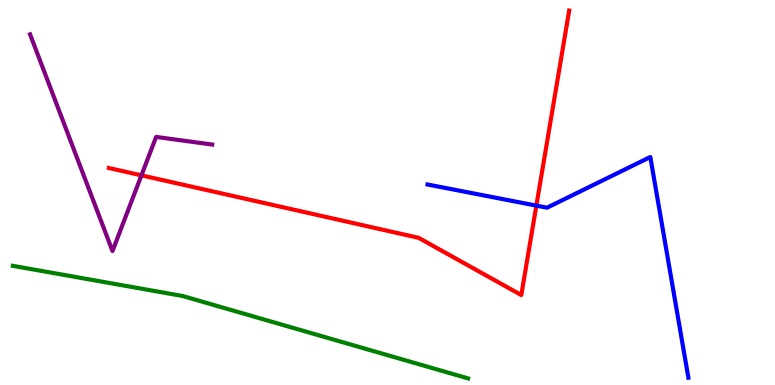[{'lines': ['blue', 'red'], 'intersections': [{'x': 6.92, 'y': 4.66}]}, {'lines': ['green', 'red'], 'intersections': []}, {'lines': ['purple', 'red'], 'intersections': [{'x': 1.83, 'y': 5.45}]}, {'lines': ['blue', 'green'], 'intersections': []}, {'lines': ['blue', 'purple'], 'intersections': []}, {'lines': ['green', 'purple'], 'intersections': []}]